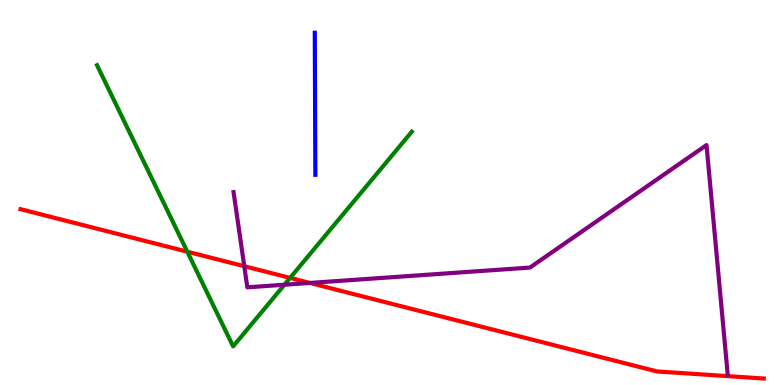[{'lines': ['blue', 'red'], 'intersections': []}, {'lines': ['green', 'red'], 'intersections': [{'x': 2.42, 'y': 3.46}, {'x': 3.74, 'y': 2.78}]}, {'lines': ['purple', 'red'], 'intersections': [{'x': 3.15, 'y': 3.09}, {'x': 4.0, 'y': 2.65}]}, {'lines': ['blue', 'green'], 'intersections': []}, {'lines': ['blue', 'purple'], 'intersections': []}, {'lines': ['green', 'purple'], 'intersections': [{'x': 3.67, 'y': 2.6}]}]